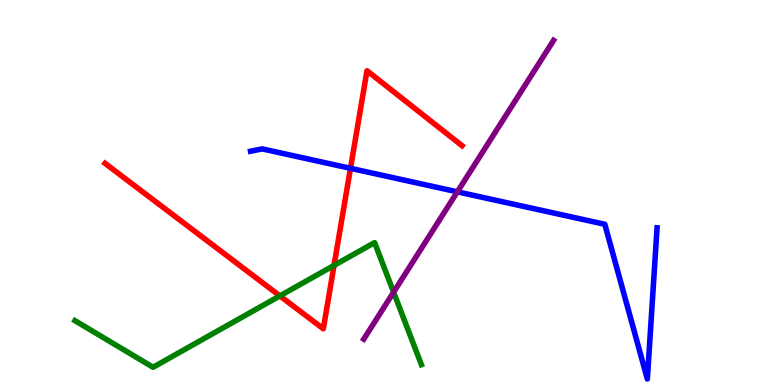[{'lines': ['blue', 'red'], 'intersections': [{'x': 4.52, 'y': 5.63}]}, {'lines': ['green', 'red'], 'intersections': [{'x': 3.61, 'y': 2.31}, {'x': 4.31, 'y': 3.11}]}, {'lines': ['purple', 'red'], 'intersections': []}, {'lines': ['blue', 'green'], 'intersections': []}, {'lines': ['blue', 'purple'], 'intersections': [{'x': 5.9, 'y': 5.02}]}, {'lines': ['green', 'purple'], 'intersections': [{'x': 5.08, 'y': 2.41}]}]